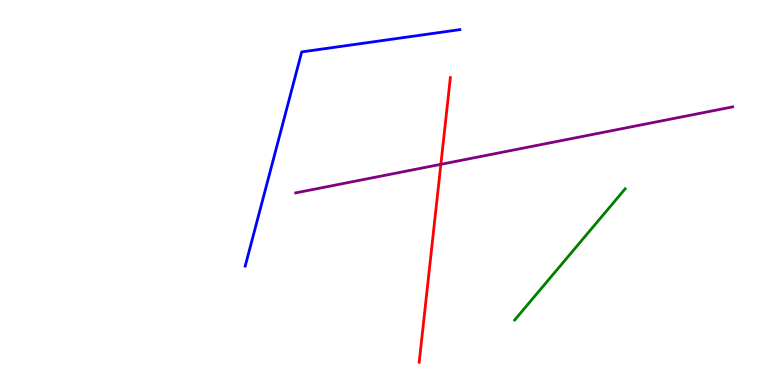[{'lines': ['blue', 'red'], 'intersections': []}, {'lines': ['green', 'red'], 'intersections': []}, {'lines': ['purple', 'red'], 'intersections': [{'x': 5.69, 'y': 5.73}]}, {'lines': ['blue', 'green'], 'intersections': []}, {'lines': ['blue', 'purple'], 'intersections': []}, {'lines': ['green', 'purple'], 'intersections': []}]